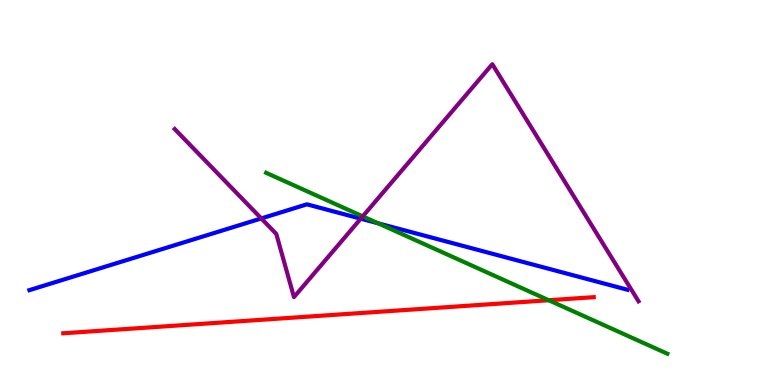[{'lines': ['blue', 'red'], 'intersections': []}, {'lines': ['green', 'red'], 'intersections': [{'x': 7.08, 'y': 2.2}]}, {'lines': ['purple', 'red'], 'intersections': []}, {'lines': ['blue', 'green'], 'intersections': [{'x': 4.88, 'y': 4.2}]}, {'lines': ['blue', 'purple'], 'intersections': [{'x': 3.37, 'y': 4.33}, {'x': 4.65, 'y': 4.32}]}, {'lines': ['green', 'purple'], 'intersections': [{'x': 4.68, 'y': 4.38}]}]